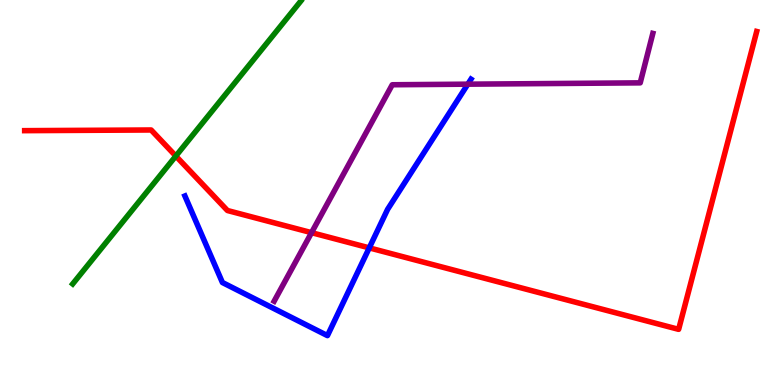[{'lines': ['blue', 'red'], 'intersections': [{'x': 4.76, 'y': 3.56}]}, {'lines': ['green', 'red'], 'intersections': [{'x': 2.27, 'y': 5.95}]}, {'lines': ['purple', 'red'], 'intersections': [{'x': 4.02, 'y': 3.96}]}, {'lines': ['blue', 'green'], 'intersections': []}, {'lines': ['blue', 'purple'], 'intersections': [{'x': 6.04, 'y': 7.81}]}, {'lines': ['green', 'purple'], 'intersections': []}]